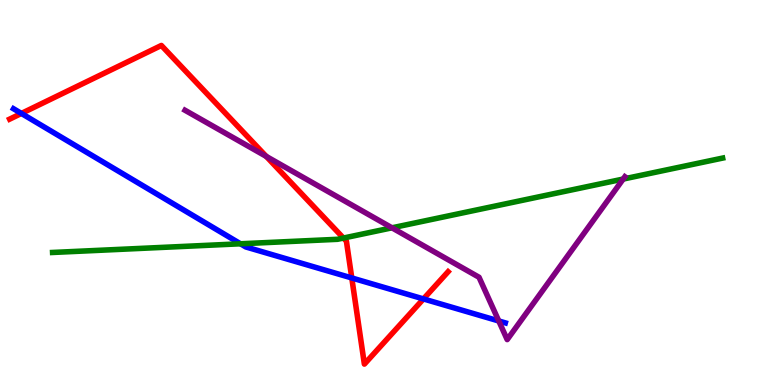[{'lines': ['blue', 'red'], 'intersections': [{'x': 0.276, 'y': 7.05}, {'x': 4.54, 'y': 2.78}, {'x': 5.46, 'y': 2.24}]}, {'lines': ['green', 'red'], 'intersections': [{'x': 4.43, 'y': 3.82}]}, {'lines': ['purple', 'red'], 'intersections': [{'x': 3.44, 'y': 5.94}]}, {'lines': ['blue', 'green'], 'intersections': [{'x': 3.1, 'y': 3.67}]}, {'lines': ['blue', 'purple'], 'intersections': [{'x': 6.44, 'y': 1.66}]}, {'lines': ['green', 'purple'], 'intersections': [{'x': 5.06, 'y': 4.08}, {'x': 8.04, 'y': 5.35}]}]